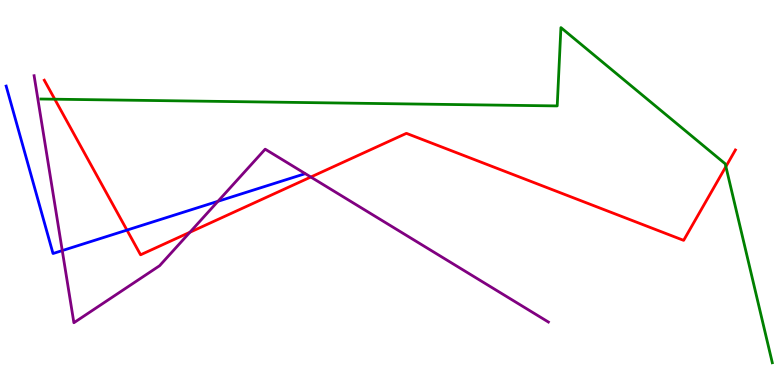[{'lines': ['blue', 'red'], 'intersections': [{'x': 1.64, 'y': 4.02}]}, {'lines': ['green', 'red'], 'intersections': [{'x': 0.707, 'y': 7.42}, {'x': 9.37, 'y': 5.67}]}, {'lines': ['purple', 'red'], 'intersections': [{'x': 2.45, 'y': 3.97}, {'x': 4.01, 'y': 5.4}]}, {'lines': ['blue', 'green'], 'intersections': []}, {'lines': ['blue', 'purple'], 'intersections': [{'x': 0.803, 'y': 3.49}, {'x': 2.81, 'y': 4.77}]}, {'lines': ['green', 'purple'], 'intersections': []}]